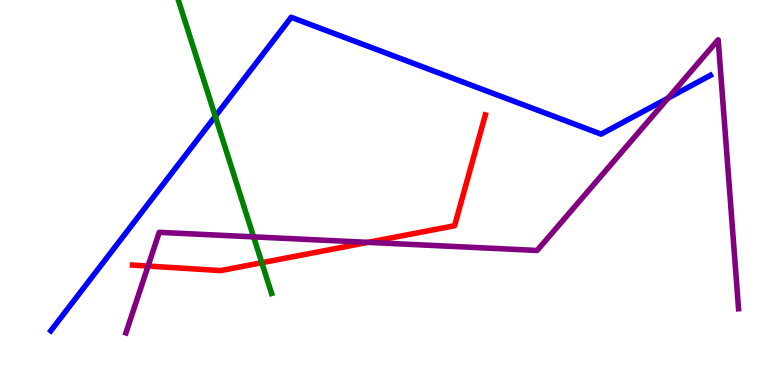[{'lines': ['blue', 'red'], 'intersections': []}, {'lines': ['green', 'red'], 'intersections': [{'x': 3.38, 'y': 3.18}]}, {'lines': ['purple', 'red'], 'intersections': [{'x': 1.91, 'y': 3.09}, {'x': 4.75, 'y': 3.71}]}, {'lines': ['blue', 'green'], 'intersections': [{'x': 2.78, 'y': 6.98}]}, {'lines': ['blue', 'purple'], 'intersections': [{'x': 8.62, 'y': 7.45}]}, {'lines': ['green', 'purple'], 'intersections': [{'x': 3.27, 'y': 3.85}]}]